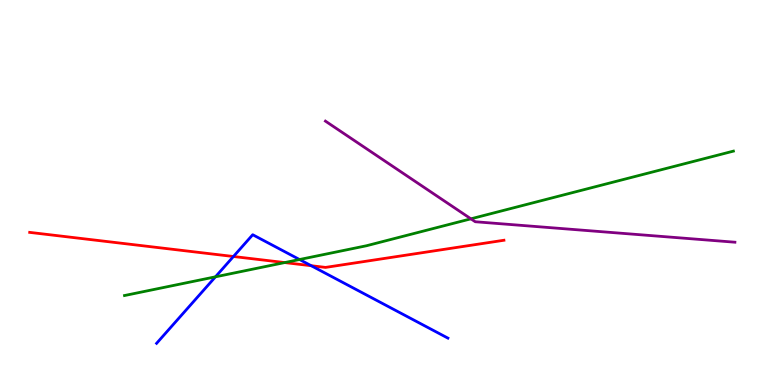[{'lines': ['blue', 'red'], 'intersections': [{'x': 3.01, 'y': 3.34}, {'x': 4.02, 'y': 3.1}]}, {'lines': ['green', 'red'], 'intersections': [{'x': 3.67, 'y': 3.18}]}, {'lines': ['purple', 'red'], 'intersections': []}, {'lines': ['blue', 'green'], 'intersections': [{'x': 2.78, 'y': 2.81}, {'x': 3.86, 'y': 3.26}]}, {'lines': ['blue', 'purple'], 'intersections': []}, {'lines': ['green', 'purple'], 'intersections': [{'x': 6.08, 'y': 4.32}]}]